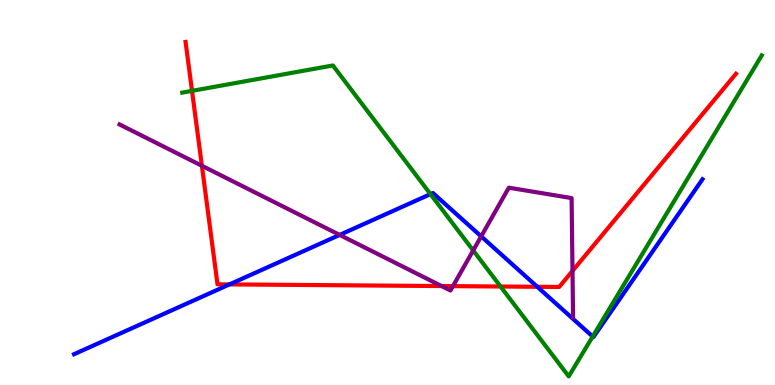[{'lines': ['blue', 'red'], 'intersections': [{'x': 2.96, 'y': 2.61}, {'x': 6.93, 'y': 2.55}]}, {'lines': ['green', 'red'], 'intersections': [{'x': 2.48, 'y': 7.64}, {'x': 6.46, 'y': 2.56}]}, {'lines': ['purple', 'red'], 'intersections': [{'x': 2.6, 'y': 5.69}, {'x': 5.7, 'y': 2.57}, {'x': 5.84, 'y': 2.57}, {'x': 7.39, 'y': 2.96}]}, {'lines': ['blue', 'green'], 'intersections': [{'x': 5.55, 'y': 4.96}, {'x': 7.65, 'y': 1.26}]}, {'lines': ['blue', 'purple'], 'intersections': [{'x': 4.38, 'y': 3.9}, {'x': 6.21, 'y': 3.86}]}, {'lines': ['green', 'purple'], 'intersections': [{'x': 6.11, 'y': 3.49}]}]